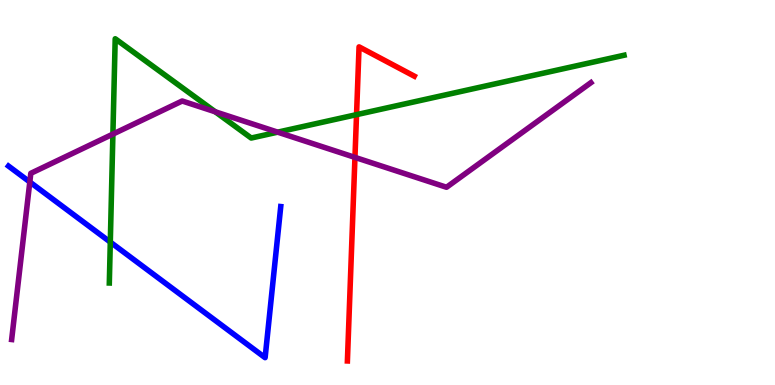[{'lines': ['blue', 'red'], 'intersections': []}, {'lines': ['green', 'red'], 'intersections': [{'x': 4.6, 'y': 7.02}]}, {'lines': ['purple', 'red'], 'intersections': [{'x': 4.58, 'y': 5.91}]}, {'lines': ['blue', 'green'], 'intersections': [{'x': 1.42, 'y': 3.71}]}, {'lines': ['blue', 'purple'], 'intersections': [{'x': 0.385, 'y': 5.27}]}, {'lines': ['green', 'purple'], 'intersections': [{'x': 1.46, 'y': 6.52}, {'x': 2.78, 'y': 7.1}, {'x': 3.58, 'y': 6.57}]}]